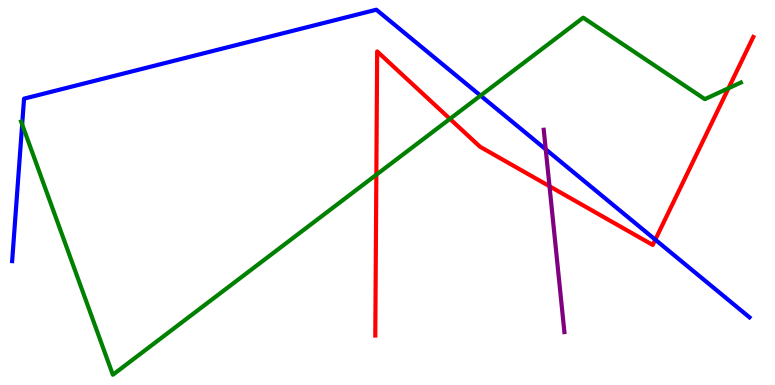[{'lines': ['blue', 'red'], 'intersections': [{'x': 8.46, 'y': 3.77}]}, {'lines': ['green', 'red'], 'intersections': [{'x': 4.86, 'y': 5.46}, {'x': 5.81, 'y': 6.91}, {'x': 9.4, 'y': 7.71}]}, {'lines': ['purple', 'red'], 'intersections': [{'x': 7.09, 'y': 5.16}]}, {'lines': ['blue', 'green'], 'intersections': [{'x': 0.286, 'y': 6.77}, {'x': 6.2, 'y': 7.52}]}, {'lines': ['blue', 'purple'], 'intersections': [{'x': 7.04, 'y': 6.12}]}, {'lines': ['green', 'purple'], 'intersections': []}]